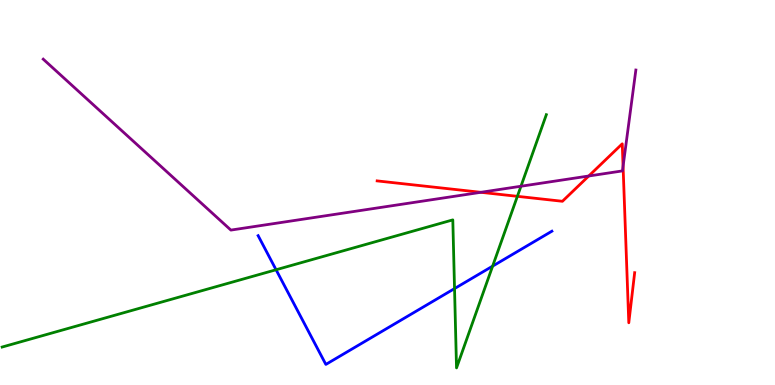[{'lines': ['blue', 'red'], 'intersections': []}, {'lines': ['green', 'red'], 'intersections': [{'x': 6.68, 'y': 4.9}]}, {'lines': ['purple', 'red'], 'intersections': [{'x': 6.2, 'y': 5.01}, {'x': 7.6, 'y': 5.43}, {'x': 8.04, 'y': 5.68}]}, {'lines': ['blue', 'green'], 'intersections': [{'x': 3.56, 'y': 2.99}, {'x': 5.86, 'y': 2.5}, {'x': 6.36, 'y': 3.09}]}, {'lines': ['blue', 'purple'], 'intersections': []}, {'lines': ['green', 'purple'], 'intersections': [{'x': 6.72, 'y': 5.16}]}]